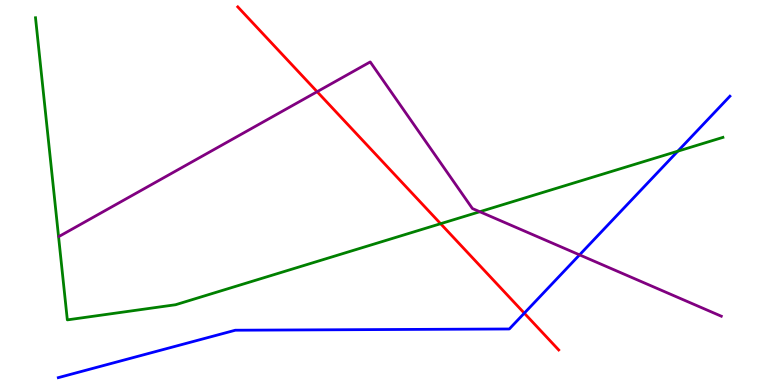[{'lines': ['blue', 'red'], 'intersections': [{'x': 6.77, 'y': 1.87}]}, {'lines': ['green', 'red'], 'intersections': [{'x': 5.69, 'y': 4.19}]}, {'lines': ['purple', 'red'], 'intersections': [{'x': 4.09, 'y': 7.62}]}, {'lines': ['blue', 'green'], 'intersections': [{'x': 8.75, 'y': 6.07}]}, {'lines': ['blue', 'purple'], 'intersections': [{'x': 7.48, 'y': 3.38}]}, {'lines': ['green', 'purple'], 'intersections': [{'x': 6.19, 'y': 4.5}]}]